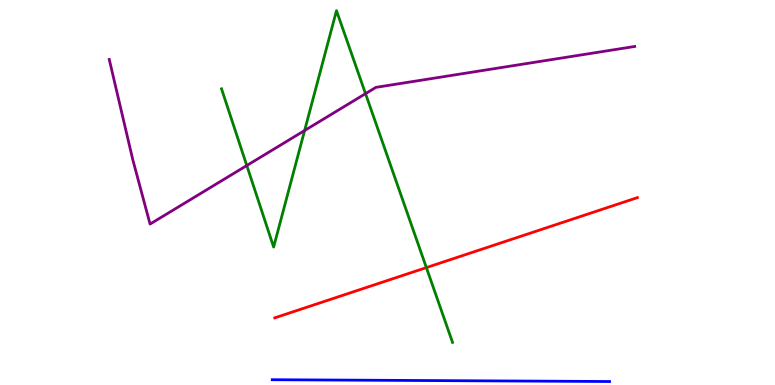[{'lines': ['blue', 'red'], 'intersections': []}, {'lines': ['green', 'red'], 'intersections': [{'x': 5.5, 'y': 3.05}]}, {'lines': ['purple', 'red'], 'intersections': []}, {'lines': ['blue', 'green'], 'intersections': []}, {'lines': ['blue', 'purple'], 'intersections': []}, {'lines': ['green', 'purple'], 'intersections': [{'x': 3.18, 'y': 5.7}, {'x': 3.93, 'y': 6.61}, {'x': 4.72, 'y': 7.57}]}]